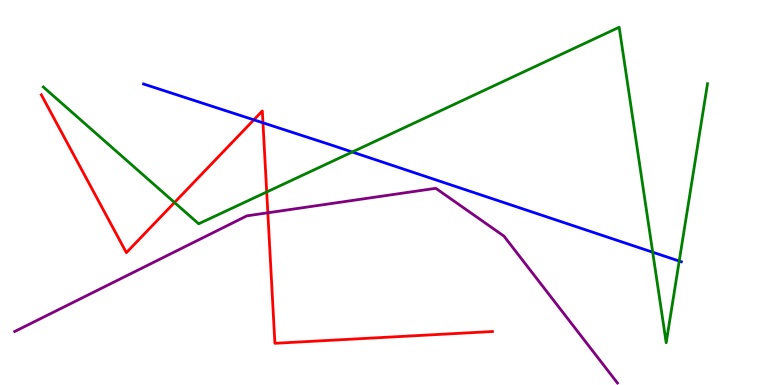[{'lines': ['blue', 'red'], 'intersections': [{'x': 3.28, 'y': 6.89}, {'x': 3.39, 'y': 6.81}]}, {'lines': ['green', 'red'], 'intersections': [{'x': 2.25, 'y': 4.74}, {'x': 3.44, 'y': 5.01}]}, {'lines': ['purple', 'red'], 'intersections': [{'x': 3.46, 'y': 4.47}]}, {'lines': ['blue', 'green'], 'intersections': [{'x': 4.55, 'y': 6.05}, {'x': 8.42, 'y': 3.45}, {'x': 8.76, 'y': 3.22}]}, {'lines': ['blue', 'purple'], 'intersections': []}, {'lines': ['green', 'purple'], 'intersections': []}]